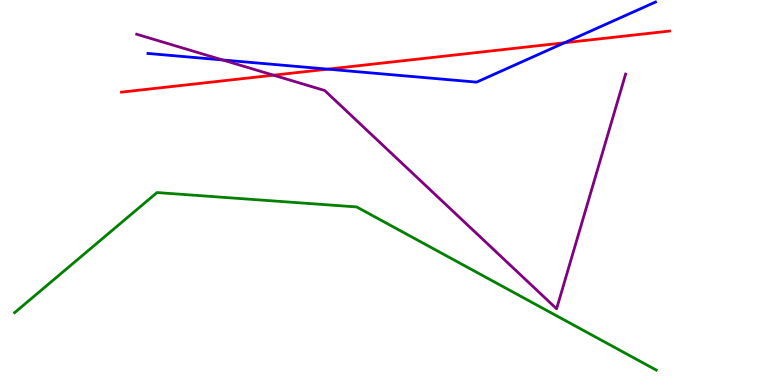[{'lines': ['blue', 'red'], 'intersections': [{'x': 4.23, 'y': 8.2}, {'x': 7.28, 'y': 8.89}]}, {'lines': ['green', 'red'], 'intersections': []}, {'lines': ['purple', 'red'], 'intersections': [{'x': 3.53, 'y': 8.05}]}, {'lines': ['blue', 'green'], 'intersections': []}, {'lines': ['blue', 'purple'], 'intersections': [{'x': 2.87, 'y': 8.44}]}, {'lines': ['green', 'purple'], 'intersections': []}]